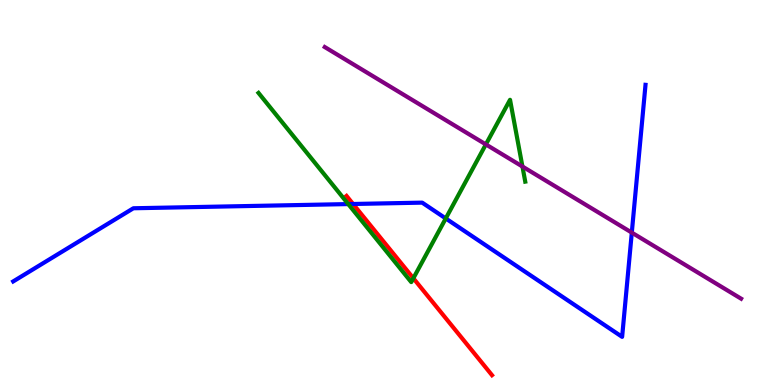[{'lines': ['blue', 'red'], 'intersections': [{'x': 4.56, 'y': 4.7}]}, {'lines': ['green', 'red'], 'intersections': [{'x': 5.33, 'y': 2.77}]}, {'lines': ['purple', 'red'], 'intersections': []}, {'lines': ['blue', 'green'], 'intersections': [{'x': 4.49, 'y': 4.7}, {'x': 5.75, 'y': 4.33}]}, {'lines': ['blue', 'purple'], 'intersections': [{'x': 8.15, 'y': 3.96}]}, {'lines': ['green', 'purple'], 'intersections': [{'x': 6.27, 'y': 6.25}, {'x': 6.74, 'y': 5.67}]}]